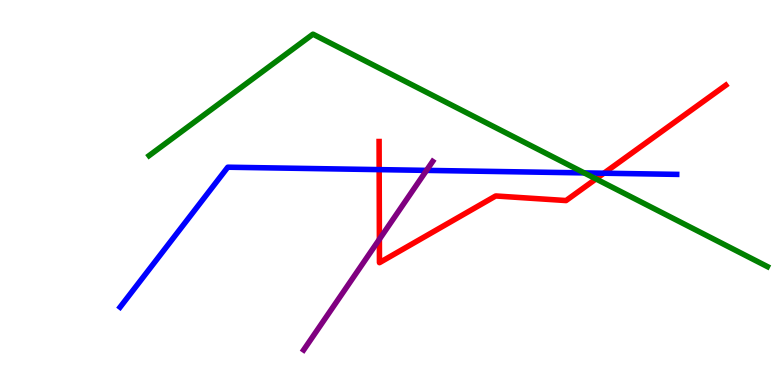[{'lines': ['blue', 'red'], 'intersections': [{'x': 4.89, 'y': 5.59}, {'x': 7.79, 'y': 5.5}]}, {'lines': ['green', 'red'], 'intersections': [{'x': 7.69, 'y': 5.35}]}, {'lines': ['purple', 'red'], 'intersections': [{'x': 4.9, 'y': 3.78}]}, {'lines': ['blue', 'green'], 'intersections': [{'x': 7.54, 'y': 5.51}]}, {'lines': ['blue', 'purple'], 'intersections': [{'x': 5.5, 'y': 5.57}]}, {'lines': ['green', 'purple'], 'intersections': []}]